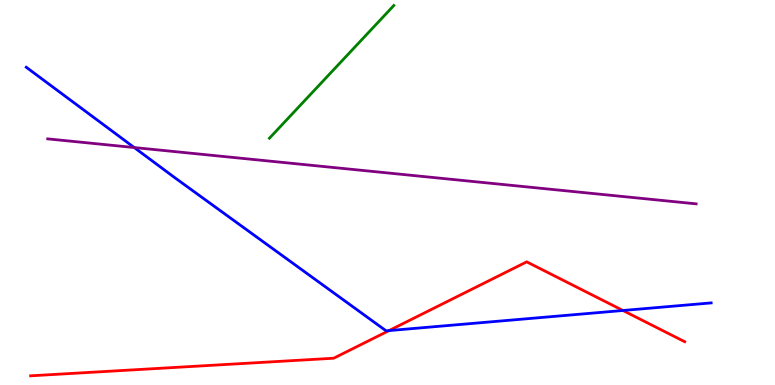[{'lines': ['blue', 'red'], 'intersections': [{'x': 5.02, 'y': 1.41}, {'x': 8.04, 'y': 1.94}]}, {'lines': ['green', 'red'], 'intersections': []}, {'lines': ['purple', 'red'], 'intersections': []}, {'lines': ['blue', 'green'], 'intersections': []}, {'lines': ['blue', 'purple'], 'intersections': [{'x': 1.73, 'y': 6.17}]}, {'lines': ['green', 'purple'], 'intersections': []}]